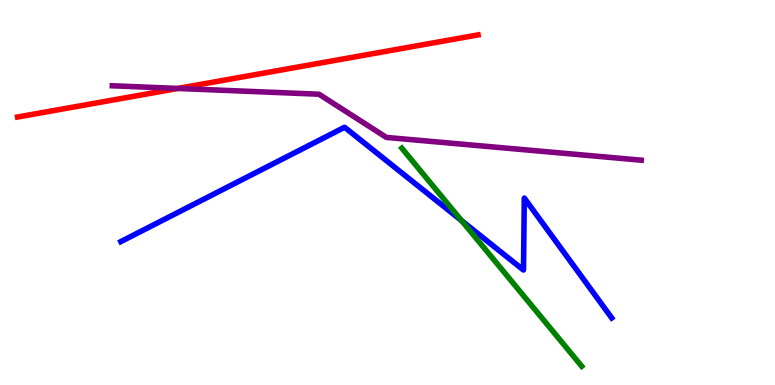[{'lines': ['blue', 'red'], 'intersections': []}, {'lines': ['green', 'red'], 'intersections': []}, {'lines': ['purple', 'red'], 'intersections': [{'x': 2.29, 'y': 7.7}]}, {'lines': ['blue', 'green'], 'intersections': [{'x': 5.96, 'y': 4.27}]}, {'lines': ['blue', 'purple'], 'intersections': []}, {'lines': ['green', 'purple'], 'intersections': []}]